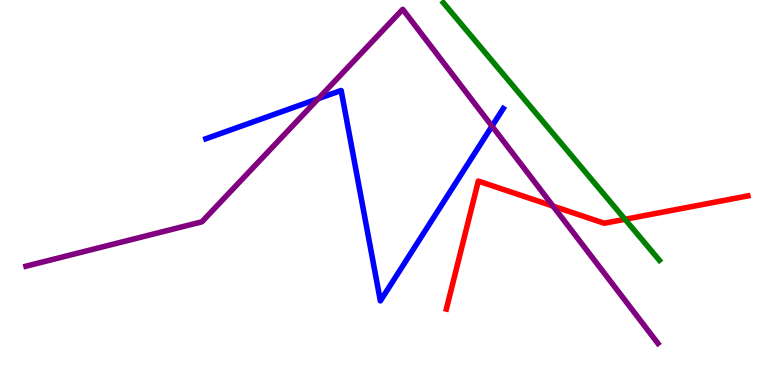[{'lines': ['blue', 'red'], 'intersections': []}, {'lines': ['green', 'red'], 'intersections': [{'x': 8.06, 'y': 4.3}]}, {'lines': ['purple', 'red'], 'intersections': [{'x': 7.14, 'y': 4.65}]}, {'lines': ['blue', 'green'], 'intersections': []}, {'lines': ['blue', 'purple'], 'intersections': [{'x': 4.11, 'y': 7.44}, {'x': 6.35, 'y': 6.72}]}, {'lines': ['green', 'purple'], 'intersections': []}]